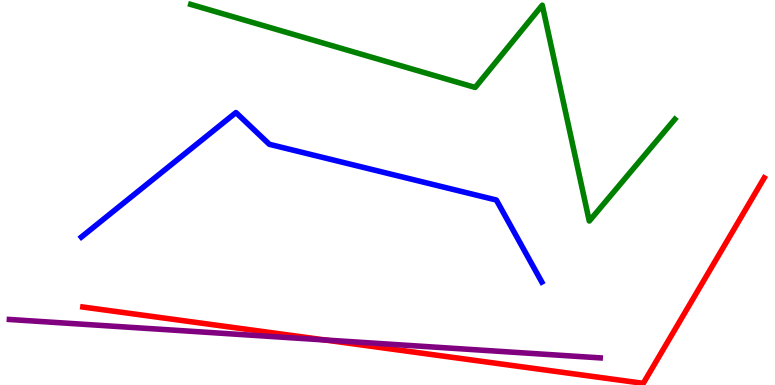[{'lines': ['blue', 'red'], 'intersections': []}, {'lines': ['green', 'red'], 'intersections': []}, {'lines': ['purple', 'red'], 'intersections': [{'x': 4.19, 'y': 1.17}]}, {'lines': ['blue', 'green'], 'intersections': []}, {'lines': ['blue', 'purple'], 'intersections': []}, {'lines': ['green', 'purple'], 'intersections': []}]